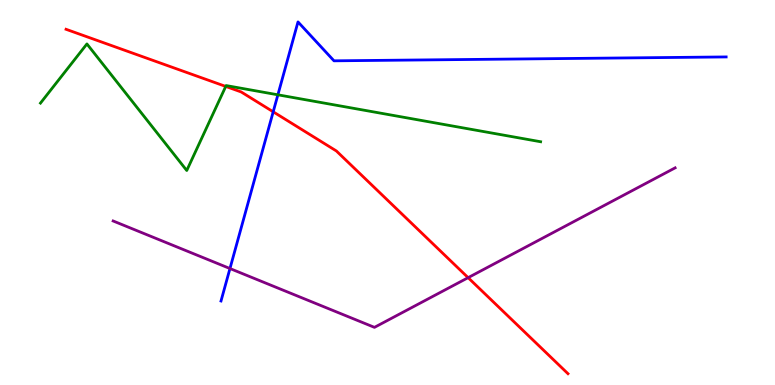[{'lines': ['blue', 'red'], 'intersections': [{'x': 3.53, 'y': 7.1}]}, {'lines': ['green', 'red'], 'intersections': [{'x': 2.91, 'y': 7.76}]}, {'lines': ['purple', 'red'], 'intersections': [{'x': 6.04, 'y': 2.79}]}, {'lines': ['blue', 'green'], 'intersections': [{'x': 3.59, 'y': 7.54}]}, {'lines': ['blue', 'purple'], 'intersections': [{'x': 2.97, 'y': 3.03}]}, {'lines': ['green', 'purple'], 'intersections': []}]